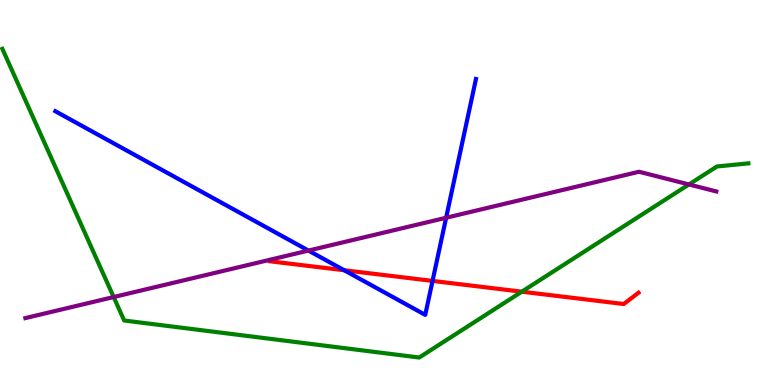[{'lines': ['blue', 'red'], 'intersections': [{'x': 4.44, 'y': 2.98}, {'x': 5.58, 'y': 2.7}]}, {'lines': ['green', 'red'], 'intersections': [{'x': 6.73, 'y': 2.42}]}, {'lines': ['purple', 'red'], 'intersections': []}, {'lines': ['blue', 'green'], 'intersections': []}, {'lines': ['blue', 'purple'], 'intersections': [{'x': 3.98, 'y': 3.49}, {'x': 5.76, 'y': 4.34}]}, {'lines': ['green', 'purple'], 'intersections': [{'x': 1.47, 'y': 2.28}, {'x': 8.89, 'y': 5.21}]}]